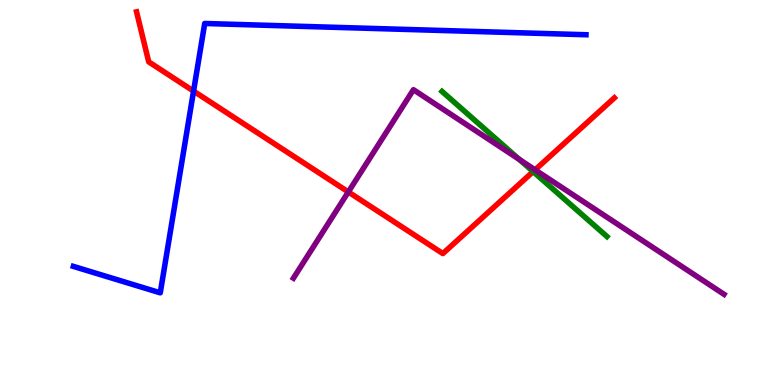[{'lines': ['blue', 'red'], 'intersections': [{'x': 2.5, 'y': 7.63}]}, {'lines': ['green', 'red'], 'intersections': [{'x': 6.88, 'y': 5.54}]}, {'lines': ['purple', 'red'], 'intersections': [{'x': 4.49, 'y': 5.01}, {'x': 6.9, 'y': 5.59}]}, {'lines': ['blue', 'green'], 'intersections': []}, {'lines': ['blue', 'purple'], 'intersections': []}, {'lines': ['green', 'purple'], 'intersections': [{'x': 6.7, 'y': 5.86}]}]